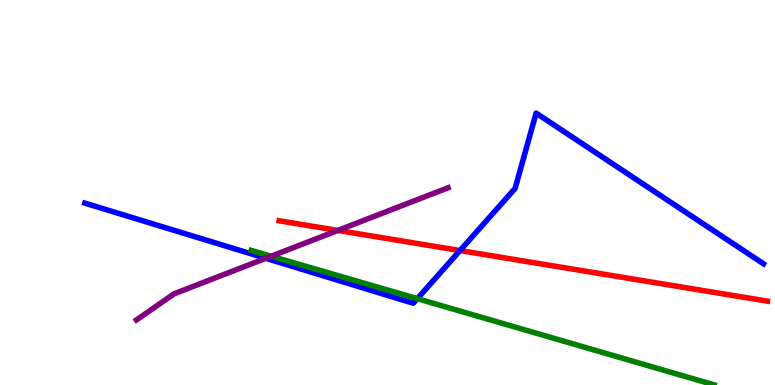[{'lines': ['blue', 'red'], 'intersections': [{'x': 5.94, 'y': 3.49}]}, {'lines': ['green', 'red'], 'intersections': []}, {'lines': ['purple', 'red'], 'intersections': [{'x': 4.36, 'y': 4.01}]}, {'lines': ['blue', 'green'], 'intersections': [{'x': 5.38, 'y': 2.24}]}, {'lines': ['blue', 'purple'], 'intersections': [{'x': 3.43, 'y': 3.29}]}, {'lines': ['green', 'purple'], 'intersections': [{'x': 3.5, 'y': 3.34}]}]